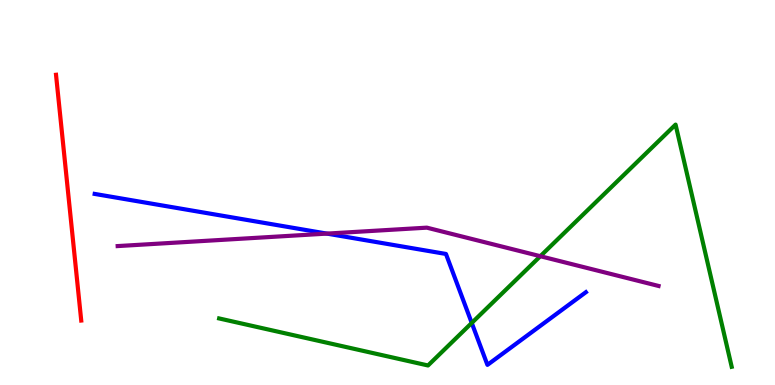[{'lines': ['blue', 'red'], 'intersections': []}, {'lines': ['green', 'red'], 'intersections': []}, {'lines': ['purple', 'red'], 'intersections': []}, {'lines': ['blue', 'green'], 'intersections': [{'x': 6.09, 'y': 1.61}]}, {'lines': ['blue', 'purple'], 'intersections': [{'x': 4.22, 'y': 3.93}]}, {'lines': ['green', 'purple'], 'intersections': [{'x': 6.97, 'y': 3.35}]}]